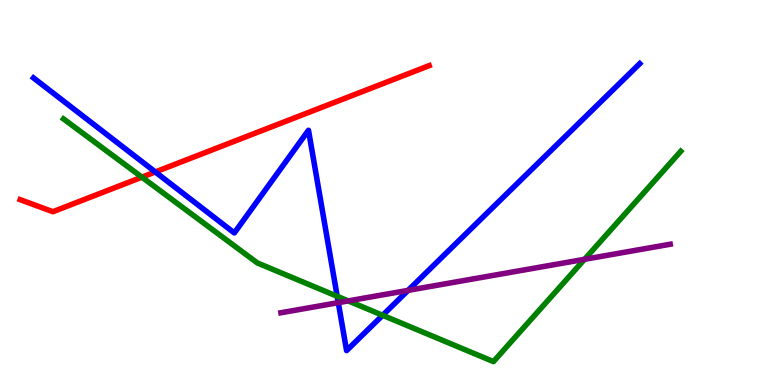[{'lines': ['blue', 'red'], 'intersections': [{'x': 2.0, 'y': 5.53}]}, {'lines': ['green', 'red'], 'intersections': [{'x': 1.83, 'y': 5.4}]}, {'lines': ['purple', 'red'], 'intersections': []}, {'lines': ['blue', 'green'], 'intersections': [{'x': 4.35, 'y': 2.3}, {'x': 4.94, 'y': 1.81}]}, {'lines': ['blue', 'purple'], 'intersections': [{'x': 4.37, 'y': 2.14}, {'x': 5.27, 'y': 2.46}]}, {'lines': ['green', 'purple'], 'intersections': [{'x': 4.49, 'y': 2.18}, {'x': 7.54, 'y': 3.26}]}]